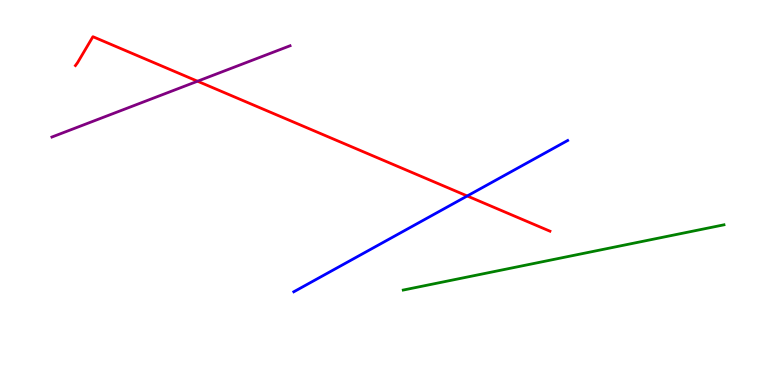[{'lines': ['blue', 'red'], 'intersections': [{'x': 6.03, 'y': 4.91}]}, {'lines': ['green', 'red'], 'intersections': []}, {'lines': ['purple', 'red'], 'intersections': [{'x': 2.55, 'y': 7.89}]}, {'lines': ['blue', 'green'], 'intersections': []}, {'lines': ['blue', 'purple'], 'intersections': []}, {'lines': ['green', 'purple'], 'intersections': []}]